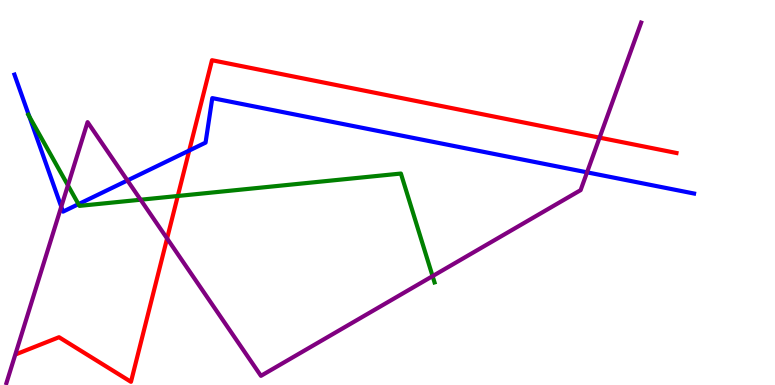[{'lines': ['blue', 'red'], 'intersections': [{'x': 2.44, 'y': 6.09}]}, {'lines': ['green', 'red'], 'intersections': [{'x': 2.29, 'y': 4.91}]}, {'lines': ['purple', 'red'], 'intersections': [{'x': 2.16, 'y': 3.81}, {'x': 7.74, 'y': 6.43}]}, {'lines': ['blue', 'green'], 'intersections': [{'x': 0.378, 'y': 6.97}, {'x': 1.01, 'y': 4.7}]}, {'lines': ['blue', 'purple'], 'intersections': [{'x': 0.791, 'y': 4.63}, {'x': 1.64, 'y': 5.31}, {'x': 7.57, 'y': 5.52}]}, {'lines': ['green', 'purple'], 'intersections': [{'x': 0.876, 'y': 5.19}, {'x': 1.81, 'y': 4.81}, {'x': 5.58, 'y': 2.83}]}]